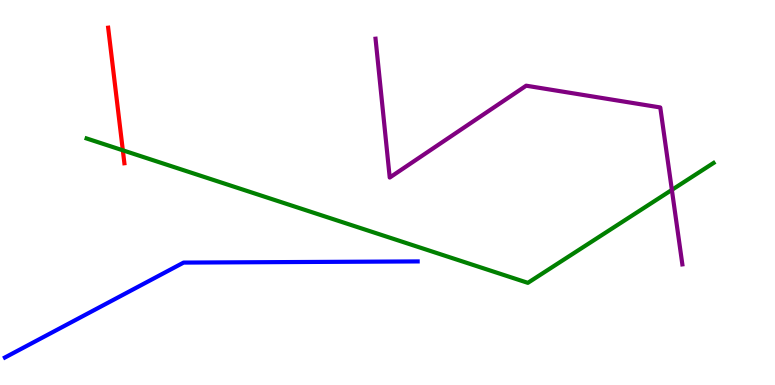[{'lines': ['blue', 'red'], 'intersections': []}, {'lines': ['green', 'red'], 'intersections': [{'x': 1.58, 'y': 6.1}]}, {'lines': ['purple', 'red'], 'intersections': []}, {'lines': ['blue', 'green'], 'intersections': []}, {'lines': ['blue', 'purple'], 'intersections': []}, {'lines': ['green', 'purple'], 'intersections': [{'x': 8.67, 'y': 5.07}]}]